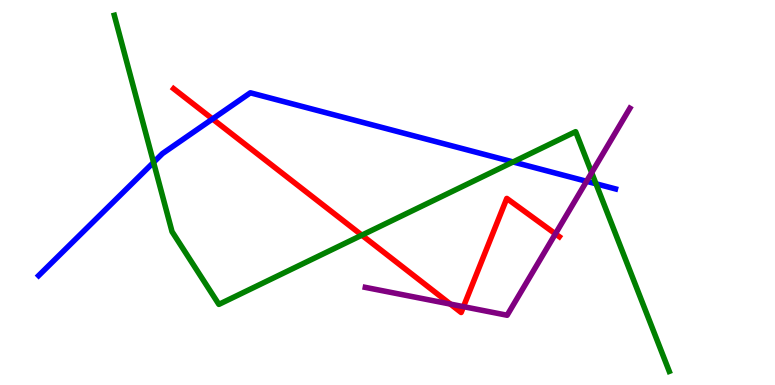[{'lines': ['blue', 'red'], 'intersections': [{'x': 2.74, 'y': 6.91}]}, {'lines': ['green', 'red'], 'intersections': [{'x': 4.67, 'y': 3.89}]}, {'lines': ['purple', 'red'], 'intersections': [{'x': 5.81, 'y': 2.1}, {'x': 5.98, 'y': 2.03}, {'x': 7.17, 'y': 3.93}]}, {'lines': ['blue', 'green'], 'intersections': [{'x': 1.98, 'y': 5.78}, {'x': 6.62, 'y': 5.79}, {'x': 7.69, 'y': 5.23}]}, {'lines': ['blue', 'purple'], 'intersections': [{'x': 7.57, 'y': 5.29}]}, {'lines': ['green', 'purple'], 'intersections': [{'x': 7.63, 'y': 5.51}]}]